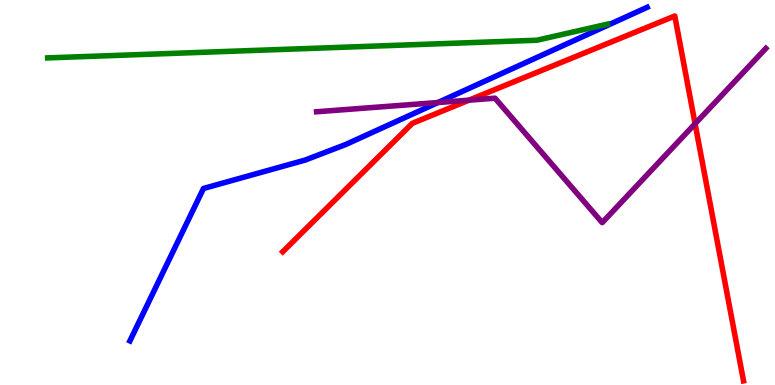[{'lines': ['blue', 'red'], 'intersections': []}, {'lines': ['green', 'red'], 'intersections': []}, {'lines': ['purple', 'red'], 'intersections': [{'x': 6.05, 'y': 7.4}, {'x': 8.97, 'y': 6.79}]}, {'lines': ['blue', 'green'], 'intersections': []}, {'lines': ['blue', 'purple'], 'intersections': [{'x': 5.65, 'y': 7.34}]}, {'lines': ['green', 'purple'], 'intersections': []}]